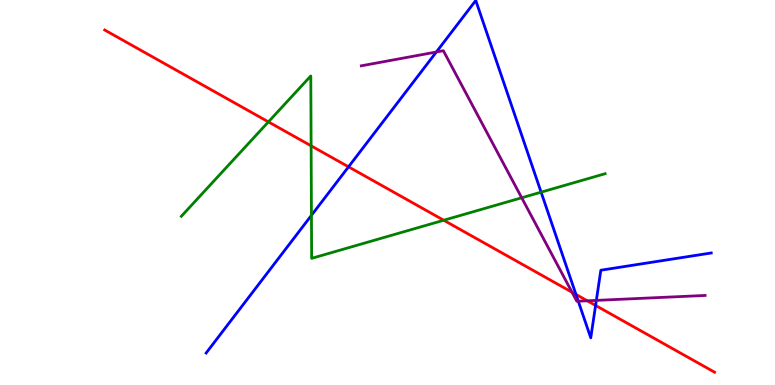[{'lines': ['blue', 'red'], 'intersections': [{'x': 4.5, 'y': 5.67}, {'x': 7.43, 'y': 2.35}, {'x': 7.69, 'y': 2.07}]}, {'lines': ['green', 'red'], 'intersections': [{'x': 3.46, 'y': 6.83}, {'x': 4.01, 'y': 6.21}, {'x': 5.73, 'y': 4.28}]}, {'lines': ['purple', 'red'], 'intersections': [{'x': 7.38, 'y': 2.41}, {'x': 7.58, 'y': 2.19}]}, {'lines': ['blue', 'green'], 'intersections': [{'x': 4.02, 'y': 4.41}, {'x': 6.98, 'y': 5.01}]}, {'lines': ['blue', 'purple'], 'intersections': [{'x': 5.63, 'y': 8.65}, {'x': 7.46, 'y': 2.18}, {'x': 7.69, 'y': 2.2}]}, {'lines': ['green', 'purple'], 'intersections': [{'x': 6.73, 'y': 4.86}]}]